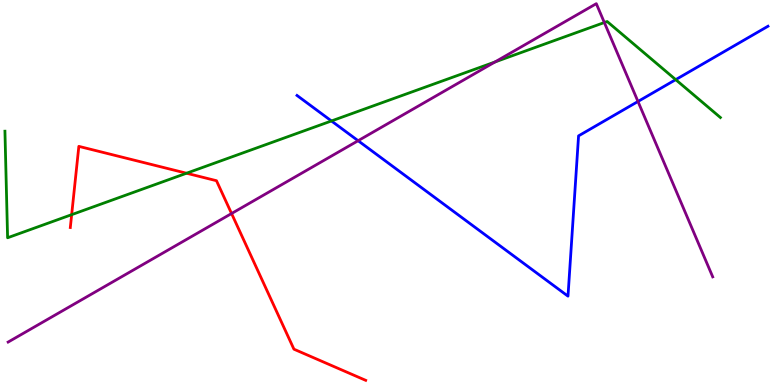[{'lines': ['blue', 'red'], 'intersections': []}, {'lines': ['green', 'red'], 'intersections': [{'x': 0.925, 'y': 4.42}, {'x': 2.41, 'y': 5.5}]}, {'lines': ['purple', 'red'], 'intersections': [{'x': 2.99, 'y': 4.45}]}, {'lines': ['blue', 'green'], 'intersections': [{'x': 4.28, 'y': 6.86}, {'x': 8.72, 'y': 7.93}]}, {'lines': ['blue', 'purple'], 'intersections': [{'x': 4.62, 'y': 6.35}, {'x': 8.23, 'y': 7.36}]}, {'lines': ['green', 'purple'], 'intersections': [{'x': 6.39, 'y': 8.39}, {'x': 7.8, 'y': 9.41}]}]